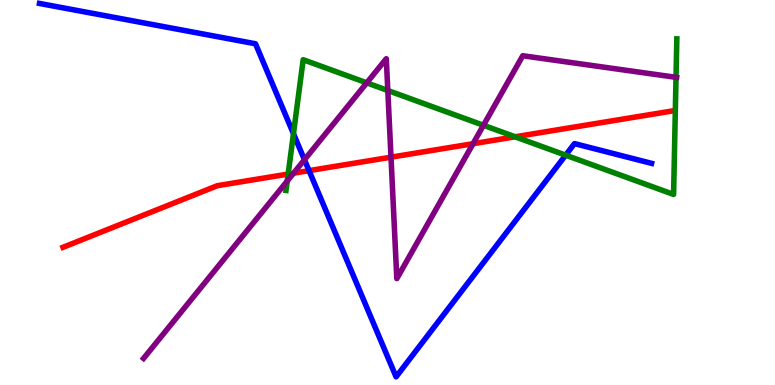[{'lines': ['blue', 'red'], 'intersections': [{'x': 3.99, 'y': 5.57}]}, {'lines': ['green', 'red'], 'intersections': [{'x': 3.72, 'y': 5.48}, {'x': 6.65, 'y': 6.45}]}, {'lines': ['purple', 'red'], 'intersections': [{'x': 3.79, 'y': 5.5}, {'x': 5.05, 'y': 5.92}, {'x': 6.1, 'y': 6.27}]}, {'lines': ['blue', 'green'], 'intersections': [{'x': 3.79, 'y': 6.53}, {'x': 7.3, 'y': 5.97}]}, {'lines': ['blue', 'purple'], 'intersections': [{'x': 3.93, 'y': 5.85}]}, {'lines': ['green', 'purple'], 'intersections': [{'x': 3.71, 'y': 5.3}, {'x': 4.73, 'y': 7.85}, {'x': 5.0, 'y': 7.65}, {'x': 6.24, 'y': 6.75}, {'x': 8.72, 'y': 7.99}]}]